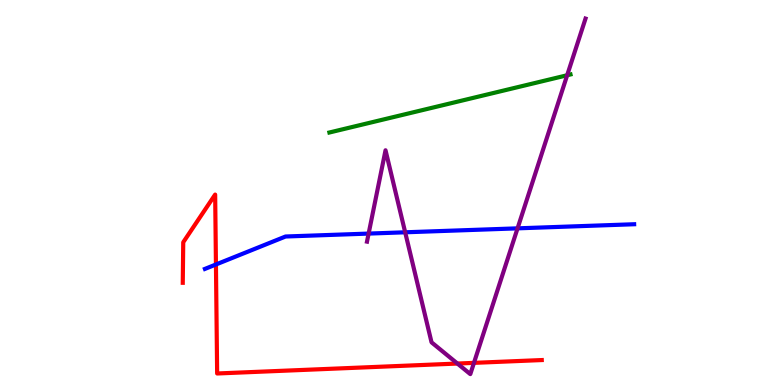[{'lines': ['blue', 'red'], 'intersections': [{'x': 2.79, 'y': 3.13}]}, {'lines': ['green', 'red'], 'intersections': []}, {'lines': ['purple', 'red'], 'intersections': [{'x': 5.9, 'y': 0.557}, {'x': 6.12, 'y': 0.575}]}, {'lines': ['blue', 'green'], 'intersections': []}, {'lines': ['blue', 'purple'], 'intersections': [{'x': 4.76, 'y': 3.93}, {'x': 5.23, 'y': 3.97}, {'x': 6.68, 'y': 4.07}]}, {'lines': ['green', 'purple'], 'intersections': [{'x': 7.32, 'y': 8.05}]}]